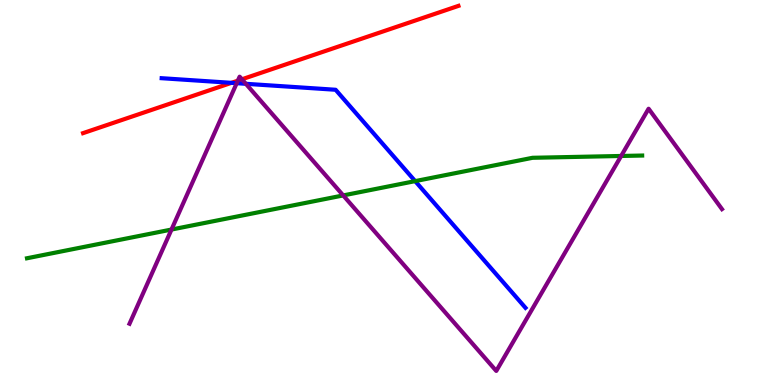[{'lines': ['blue', 'red'], 'intersections': [{'x': 2.99, 'y': 7.85}]}, {'lines': ['green', 'red'], 'intersections': []}, {'lines': ['purple', 'red'], 'intersections': [{'x': 3.07, 'y': 7.9}, {'x': 3.12, 'y': 7.94}]}, {'lines': ['blue', 'green'], 'intersections': [{'x': 5.36, 'y': 5.3}]}, {'lines': ['blue', 'purple'], 'intersections': [{'x': 3.05, 'y': 7.84}, {'x': 3.17, 'y': 7.82}]}, {'lines': ['green', 'purple'], 'intersections': [{'x': 2.21, 'y': 4.04}, {'x': 4.43, 'y': 4.92}, {'x': 8.01, 'y': 5.95}]}]